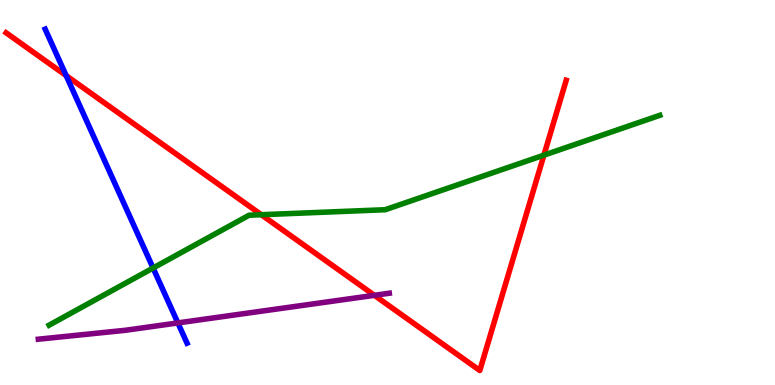[{'lines': ['blue', 'red'], 'intersections': [{'x': 0.854, 'y': 8.04}]}, {'lines': ['green', 'red'], 'intersections': [{'x': 3.37, 'y': 4.42}, {'x': 7.02, 'y': 5.97}]}, {'lines': ['purple', 'red'], 'intersections': [{'x': 4.83, 'y': 2.33}]}, {'lines': ['blue', 'green'], 'intersections': [{'x': 1.98, 'y': 3.04}]}, {'lines': ['blue', 'purple'], 'intersections': [{'x': 2.3, 'y': 1.61}]}, {'lines': ['green', 'purple'], 'intersections': []}]